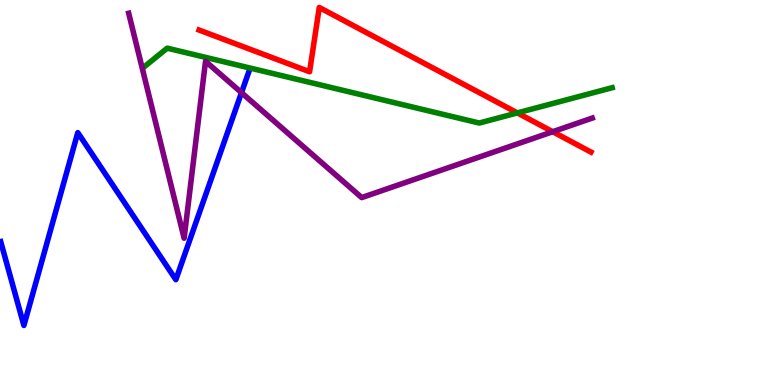[{'lines': ['blue', 'red'], 'intersections': []}, {'lines': ['green', 'red'], 'intersections': [{'x': 6.68, 'y': 7.07}]}, {'lines': ['purple', 'red'], 'intersections': [{'x': 7.13, 'y': 6.58}]}, {'lines': ['blue', 'green'], 'intersections': []}, {'lines': ['blue', 'purple'], 'intersections': [{'x': 3.12, 'y': 7.59}]}, {'lines': ['green', 'purple'], 'intersections': []}]